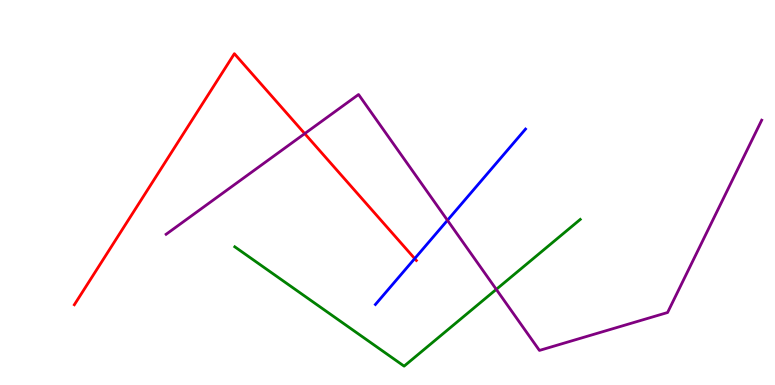[{'lines': ['blue', 'red'], 'intersections': [{'x': 5.35, 'y': 3.28}]}, {'lines': ['green', 'red'], 'intersections': []}, {'lines': ['purple', 'red'], 'intersections': [{'x': 3.93, 'y': 6.53}]}, {'lines': ['blue', 'green'], 'intersections': []}, {'lines': ['blue', 'purple'], 'intersections': [{'x': 5.77, 'y': 4.28}]}, {'lines': ['green', 'purple'], 'intersections': [{'x': 6.4, 'y': 2.48}]}]